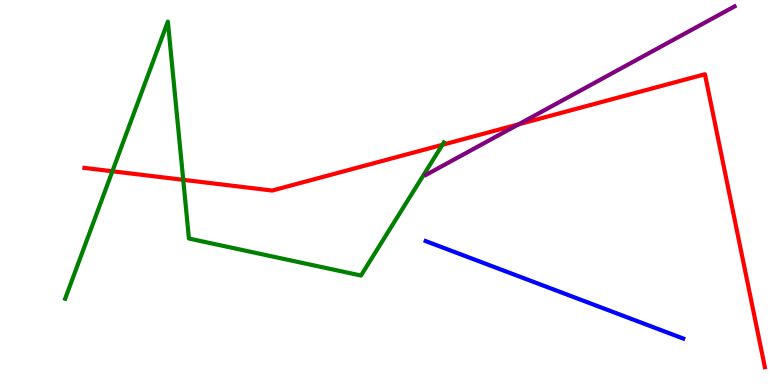[{'lines': ['blue', 'red'], 'intersections': []}, {'lines': ['green', 'red'], 'intersections': [{'x': 1.45, 'y': 5.55}, {'x': 2.36, 'y': 5.33}, {'x': 5.71, 'y': 6.24}]}, {'lines': ['purple', 'red'], 'intersections': [{'x': 6.69, 'y': 6.77}]}, {'lines': ['blue', 'green'], 'intersections': []}, {'lines': ['blue', 'purple'], 'intersections': []}, {'lines': ['green', 'purple'], 'intersections': []}]